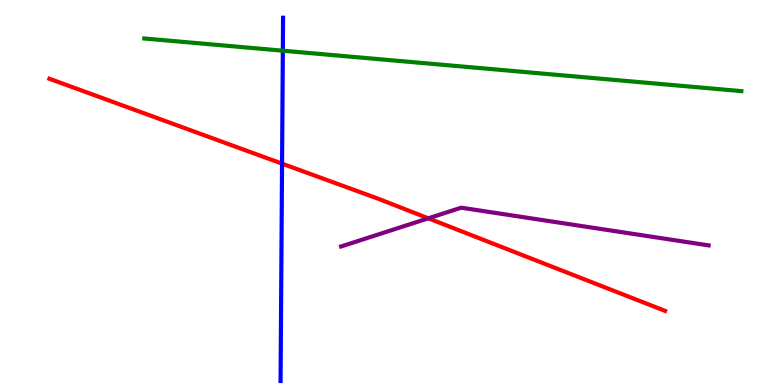[{'lines': ['blue', 'red'], 'intersections': [{'x': 3.64, 'y': 5.75}]}, {'lines': ['green', 'red'], 'intersections': []}, {'lines': ['purple', 'red'], 'intersections': [{'x': 5.53, 'y': 4.33}]}, {'lines': ['blue', 'green'], 'intersections': [{'x': 3.65, 'y': 8.68}]}, {'lines': ['blue', 'purple'], 'intersections': []}, {'lines': ['green', 'purple'], 'intersections': []}]